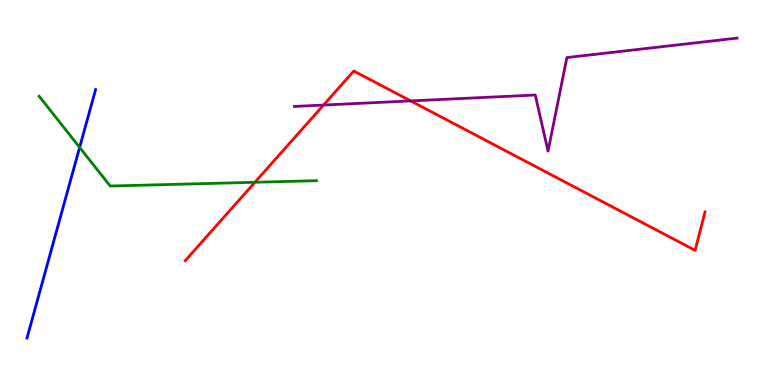[{'lines': ['blue', 'red'], 'intersections': []}, {'lines': ['green', 'red'], 'intersections': [{'x': 3.29, 'y': 5.27}]}, {'lines': ['purple', 'red'], 'intersections': [{'x': 4.17, 'y': 7.27}, {'x': 5.3, 'y': 7.38}]}, {'lines': ['blue', 'green'], 'intersections': [{'x': 1.03, 'y': 6.17}]}, {'lines': ['blue', 'purple'], 'intersections': []}, {'lines': ['green', 'purple'], 'intersections': []}]